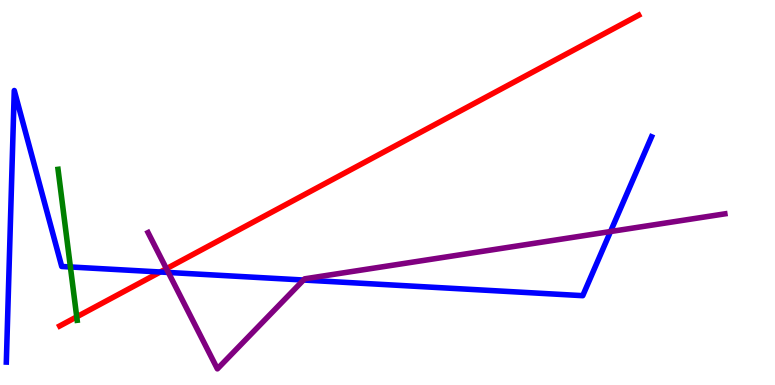[{'lines': ['blue', 'red'], 'intersections': [{'x': 2.07, 'y': 2.94}]}, {'lines': ['green', 'red'], 'intersections': [{'x': 0.99, 'y': 1.77}]}, {'lines': ['purple', 'red'], 'intersections': [{'x': 2.15, 'y': 3.02}]}, {'lines': ['blue', 'green'], 'intersections': [{'x': 0.908, 'y': 3.07}]}, {'lines': ['blue', 'purple'], 'intersections': [{'x': 2.17, 'y': 2.92}, {'x': 3.92, 'y': 2.73}, {'x': 7.88, 'y': 3.99}]}, {'lines': ['green', 'purple'], 'intersections': []}]